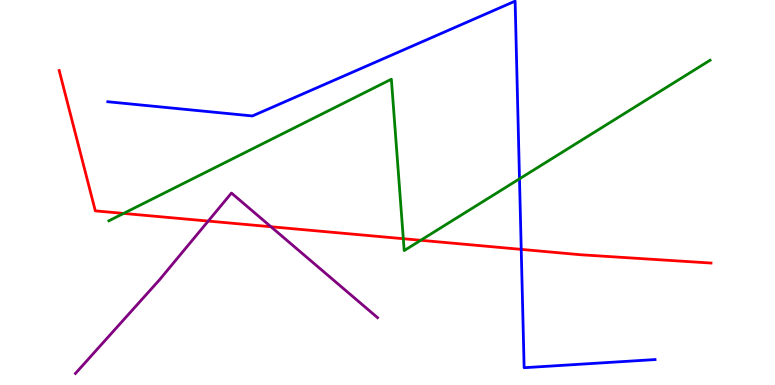[{'lines': ['blue', 'red'], 'intersections': [{'x': 6.73, 'y': 3.52}]}, {'lines': ['green', 'red'], 'intersections': [{'x': 1.59, 'y': 4.46}, {'x': 5.2, 'y': 3.8}, {'x': 5.43, 'y': 3.76}]}, {'lines': ['purple', 'red'], 'intersections': [{'x': 2.69, 'y': 4.26}, {'x': 3.5, 'y': 4.11}]}, {'lines': ['blue', 'green'], 'intersections': [{'x': 6.7, 'y': 5.36}]}, {'lines': ['blue', 'purple'], 'intersections': []}, {'lines': ['green', 'purple'], 'intersections': []}]